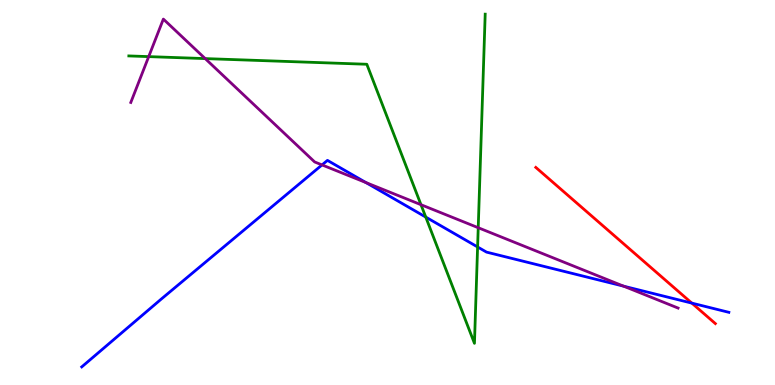[{'lines': ['blue', 'red'], 'intersections': [{'x': 8.93, 'y': 2.13}]}, {'lines': ['green', 'red'], 'intersections': []}, {'lines': ['purple', 'red'], 'intersections': []}, {'lines': ['blue', 'green'], 'intersections': [{'x': 5.49, 'y': 4.36}, {'x': 6.16, 'y': 3.59}]}, {'lines': ['blue', 'purple'], 'intersections': [{'x': 4.16, 'y': 5.72}, {'x': 4.72, 'y': 5.26}, {'x': 8.05, 'y': 2.57}]}, {'lines': ['green', 'purple'], 'intersections': [{'x': 1.92, 'y': 8.53}, {'x': 2.65, 'y': 8.48}, {'x': 5.43, 'y': 4.68}, {'x': 6.17, 'y': 4.09}]}]